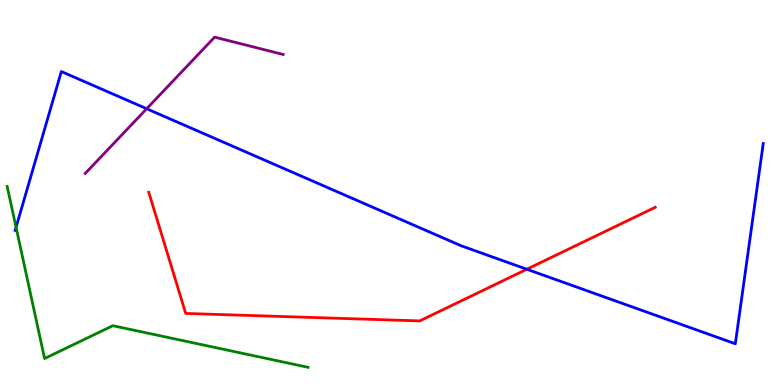[{'lines': ['blue', 'red'], 'intersections': [{'x': 6.8, 'y': 3.01}]}, {'lines': ['green', 'red'], 'intersections': []}, {'lines': ['purple', 'red'], 'intersections': []}, {'lines': ['blue', 'green'], 'intersections': [{'x': 0.207, 'y': 4.1}]}, {'lines': ['blue', 'purple'], 'intersections': [{'x': 1.89, 'y': 7.18}]}, {'lines': ['green', 'purple'], 'intersections': []}]